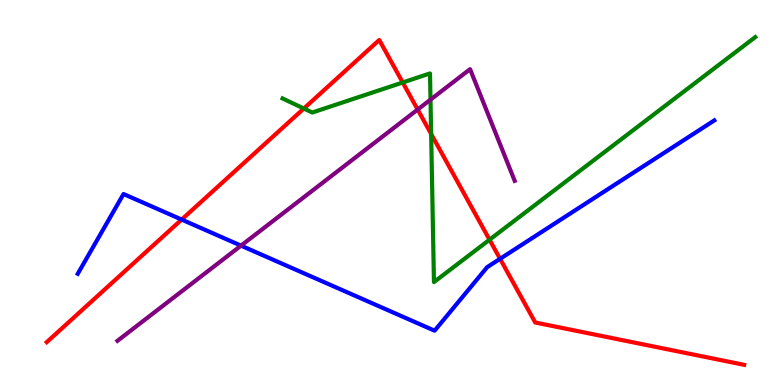[{'lines': ['blue', 'red'], 'intersections': [{'x': 2.34, 'y': 4.3}, {'x': 6.45, 'y': 3.28}]}, {'lines': ['green', 'red'], 'intersections': [{'x': 3.92, 'y': 7.18}, {'x': 5.2, 'y': 7.86}, {'x': 5.56, 'y': 6.52}, {'x': 6.32, 'y': 3.77}]}, {'lines': ['purple', 'red'], 'intersections': [{'x': 5.39, 'y': 7.15}]}, {'lines': ['blue', 'green'], 'intersections': []}, {'lines': ['blue', 'purple'], 'intersections': [{'x': 3.11, 'y': 3.62}]}, {'lines': ['green', 'purple'], 'intersections': [{'x': 5.55, 'y': 7.41}]}]